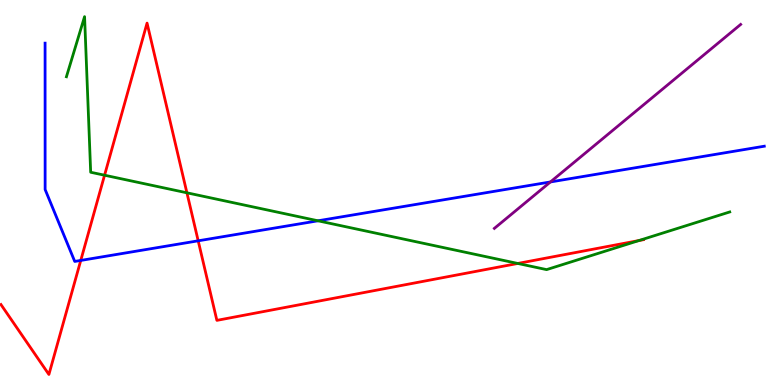[{'lines': ['blue', 'red'], 'intersections': [{'x': 1.04, 'y': 3.24}, {'x': 2.56, 'y': 3.75}]}, {'lines': ['green', 'red'], 'intersections': [{'x': 1.35, 'y': 5.45}, {'x': 2.41, 'y': 4.99}, {'x': 6.68, 'y': 3.16}, {'x': 8.24, 'y': 3.75}]}, {'lines': ['purple', 'red'], 'intersections': []}, {'lines': ['blue', 'green'], 'intersections': [{'x': 4.1, 'y': 4.27}]}, {'lines': ['blue', 'purple'], 'intersections': [{'x': 7.1, 'y': 5.27}]}, {'lines': ['green', 'purple'], 'intersections': []}]